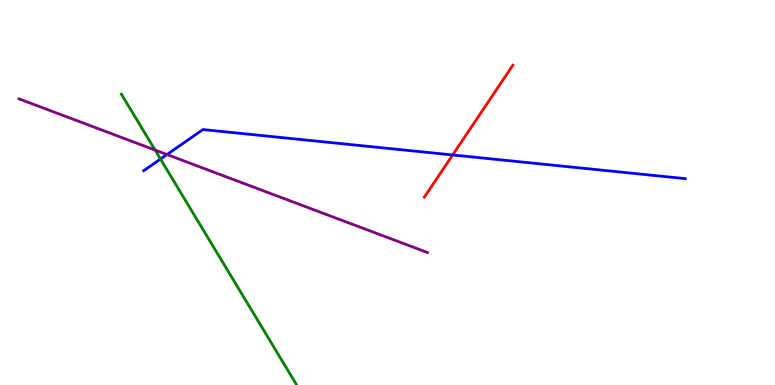[{'lines': ['blue', 'red'], 'intersections': [{'x': 5.84, 'y': 5.97}]}, {'lines': ['green', 'red'], 'intersections': []}, {'lines': ['purple', 'red'], 'intersections': []}, {'lines': ['blue', 'green'], 'intersections': [{'x': 2.07, 'y': 5.87}]}, {'lines': ['blue', 'purple'], 'intersections': [{'x': 2.15, 'y': 5.99}]}, {'lines': ['green', 'purple'], 'intersections': [{'x': 2.0, 'y': 6.1}]}]